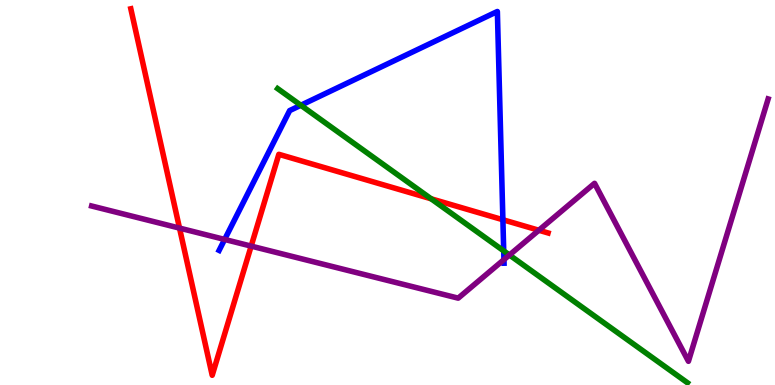[{'lines': ['blue', 'red'], 'intersections': [{'x': 6.49, 'y': 4.29}]}, {'lines': ['green', 'red'], 'intersections': [{'x': 5.56, 'y': 4.84}]}, {'lines': ['purple', 'red'], 'intersections': [{'x': 2.32, 'y': 4.08}, {'x': 3.24, 'y': 3.61}, {'x': 6.95, 'y': 4.02}]}, {'lines': ['blue', 'green'], 'intersections': [{'x': 3.88, 'y': 7.27}, {'x': 6.5, 'y': 3.48}]}, {'lines': ['blue', 'purple'], 'intersections': [{'x': 2.9, 'y': 3.78}, {'x': 6.5, 'y': 3.26}]}, {'lines': ['green', 'purple'], 'intersections': [{'x': 6.57, 'y': 3.38}]}]